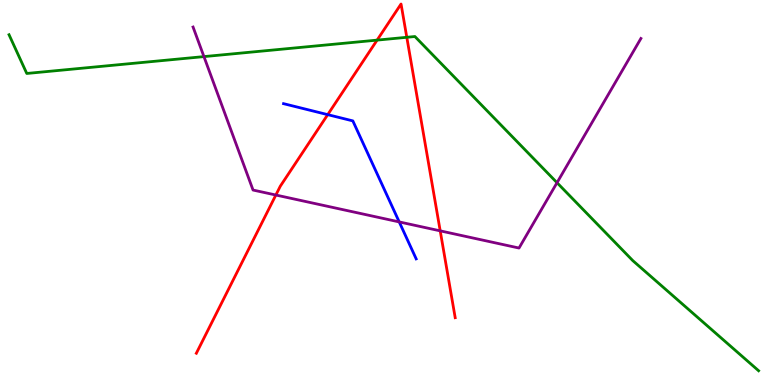[{'lines': ['blue', 'red'], 'intersections': [{'x': 4.23, 'y': 7.02}]}, {'lines': ['green', 'red'], 'intersections': [{'x': 4.87, 'y': 8.96}, {'x': 5.25, 'y': 9.03}]}, {'lines': ['purple', 'red'], 'intersections': [{'x': 3.56, 'y': 4.93}, {'x': 5.68, 'y': 4.0}]}, {'lines': ['blue', 'green'], 'intersections': []}, {'lines': ['blue', 'purple'], 'intersections': [{'x': 5.15, 'y': 4.24}]}, {'lines': ['green', 'purple'], 'intersections': [{'x': 2.63, 'y': 8.53}, {'x': 7.19, 'y': 5.25}]}]